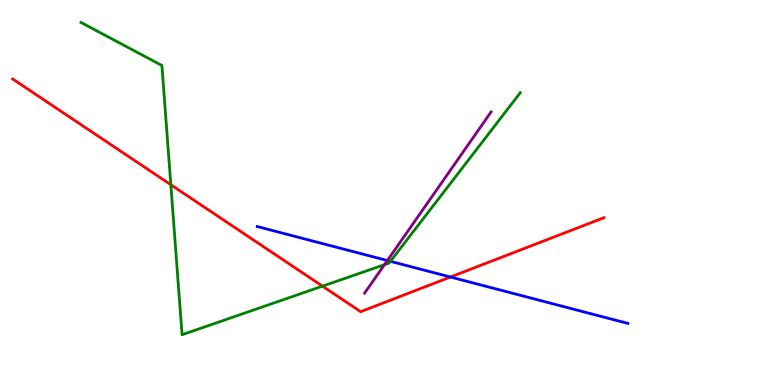[{'lines': ['blue', 'red'], 'intersections': [{'x': 5.81, 'y': 2.8}]}, {'lines': ['green', 'red'], 'intersections': [{'x': 2.2, 'y': 5.2}, {'x': 4.16, 'y': 2.57}]}, {'lines': ['purple', 'red'], 'intersections': []}, {'lines': ['blue', 'green'], 'intersections': [{'x': 5.04, 'y': 3.21}]}, {'lines': ['blue', 'purple'], 'intersections': [{'x': 5.0, 'y': 3.23}]}, {'lines': ['green', 'purple'], 'intersections': [{'x': 4.96, 'y': 3.12}]}]